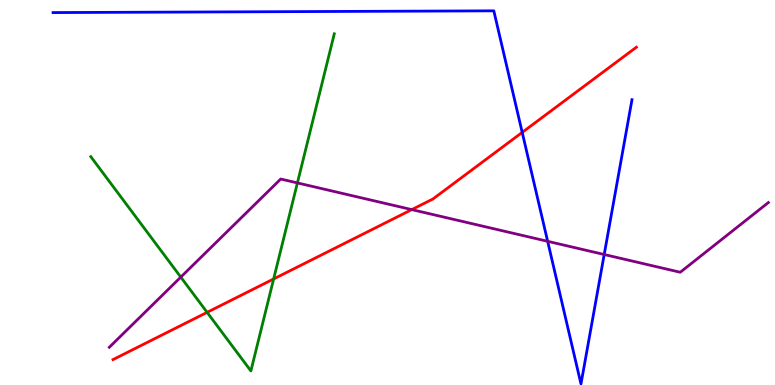[{'lines': ['blue', 'red'], 'intersections': [{'x': 6.74, 'y': 6.56}]}, {'lines': ['green', 'red'], 'intersections': [{'x': 2.67, 'y': 1.89}, {'x': 3.53, 'y': 2.75}]}, {'lines': ['purple', 'red'], 'intersections': [{'x': 5.31, 'y': 4.56}]}, {'lines': ['blue', 'green'], 'intersections': []}, {'lines': ['blue', 'purple'], 'intersections': [{'x': 7.07, 'y': 3.73}, {'x': 7.8, 'y': 3.39}]}, {'lines': ['green', 'purple'], 'intersections': [{'x': 2.33, 'y': 2.8}, {'x': 3.84, 'y': 5.25}]}]